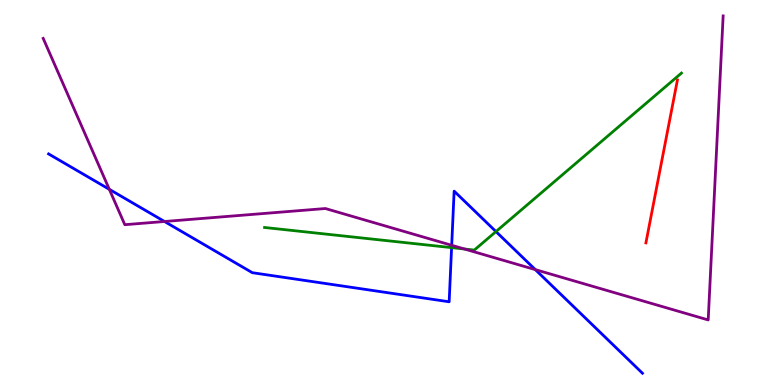[{'lines': ['blue', 'red'], 'intersections': []}, {'lines': ['green', 'red'], 'intersections': []}, {'lines': ['purple', 'red'], 'intersections': []}, {'lines': ['blue', 'green'], 'intersections': [{'x': 5.83, 'y': 3.57}, {'x': 6.4, 'y': 3.99}]}, {'lines': ['blue', 'purple'], 'intersections': [{'x': 1.41, 'y': 5.08}, {'x': 2.12, 'y': 4.25}, {'x': 5.83, 'y': 3.63}, {'x': 6.91, 'y': 3.0}]}, {'lines': ['green', 'purple'], 'intersections': [{'x': 5.99, 'y': 3.53}]}]